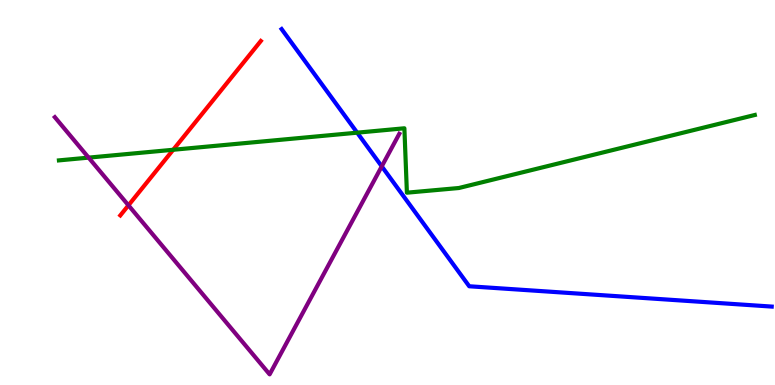[{'lines': ['blue', 'red'], 'intersections': []}, {'lines': ['green', 'red'], 'intersections': [{'x': 2.23, 'y': 6.11}]}, {'lines': ['purple', 'red'], 'intersections': [{'x': 1.66, 'y': 4.67}]}, {'lines': ['blue', 'green'], 'intersections': [{'x': 4.61, 'y': 6.55}]}, {'lines': ['blue', 'purple'], 'intersections': [{'x': 4.93, 'y': 5.68}]}, {'lines': ['green', 'purple'], 'intersections': [{'x': 1.14, 'y': 5.91}]}]